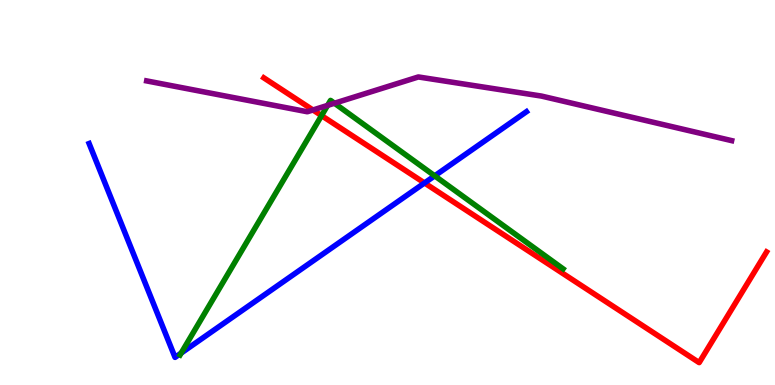[{'lines': ['blue', 'red'], 'intersections': [{'x': 5.48, 'y': 5.25}]}, {'lines': ['green', 'red'], 'intersections': [{'x': 4.15, 'y': 7.0}]}, {'lines': ['purple', 'red'], 'intersections': [{'x': 4.04, 'y': 7.14}]}, {'lines': ['blue', 'green'], 'intersections': [{'x': 2.34, 'y': 0.829}, {'x': 5.61, 'y': 5.43}]}, {'lines': ['blue', 'purple'], 'intersections': []}, {'lines': ['green', 'purple'], 'intersections': [{'x': 4.23, 'y': 7.26}, {'x': 4.32, 'y': 7.32}]}]